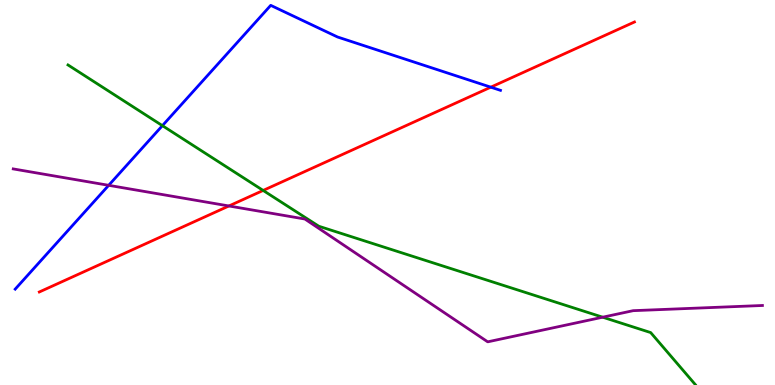[{'lines': ['blue', 'red'], 'intersections': [{'x': 6.33, 'y': 7.74}]}, {'lines': ['green', 'red'], 'intersections': [{'x': 3.4, 'y': 5.05}]}, {'lines': ['purple', 'red'], 'intersections': [{'x': 2.95, 'y': 4.65}]}, {'lines': ['blue', 'green'], 'intersections': [{'x': 2.1, 'y': 6.74}]}, {'lines': ['blue', 'purple'], 'intersections': [{'x': 1.4, 'y': 5.19}]}, {'lines': ['green', 'purple'], 'intersections': [{'x': 7.78, 'y': 1.76}]}]